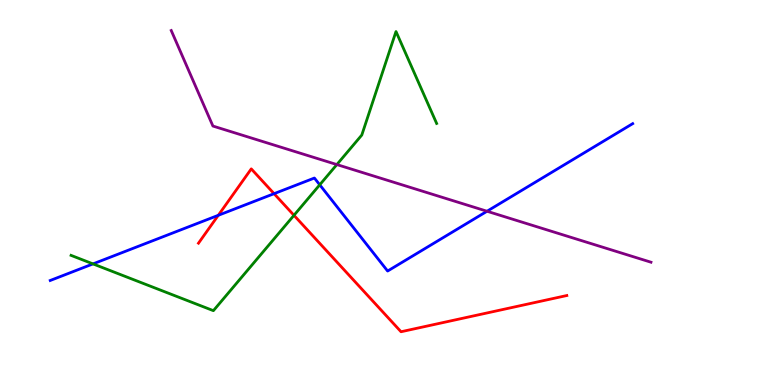[{'lines': ['blue', 'red'], 'intersections': [{'x': 2.82, 'y': 4.41}, {'x': 3.54, 'y': 4.97}]}, {'lines': ['green', 'red'], 'intersections': [{'x': 3.79, 'y': 4.41}]}, {'lines': ['purple', 'red'], 'intersections': []}, {'lines': ['blue', 'green'], 'intersections': [{'x': 1.2, 'y': 3.15}, {'x': 4.13, 'y': 5.2}]}, {'lines': ['blue', 'purple'], 'intersections': [{'x': 6.28, 'y': 4.51}]}, {'lines': ['green', 'purple'], 'intersections': [{'x': 4.35, 'y': 5.73}]}]